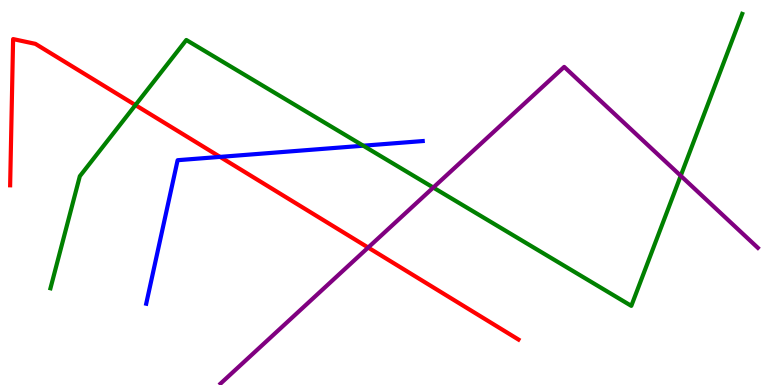[{'lines': ['blue', 'red'], 'intersections': [{'x': 2.84, 'y': 5.93}]}, {'lines': ['green', 'red'], 'intersections': [{'x': 1.75, 'y': 7.27}]}, {'lines': ['purple', 'red'], 'intersections': [{'x': 4.75, 'y': 3.57}]}, {'lines': ['blue', 'green'], 'intersections': [{'x': 4.69, 'y': 6.22}]}, {'lines': ['blue', 'purple'], 'intersections': []}, {'lines': ['green', 'purple'], 'intersections': [{'x': 5.59, 'y': 5.13}, {'x': 8.78, 'y': 5.43}]}]